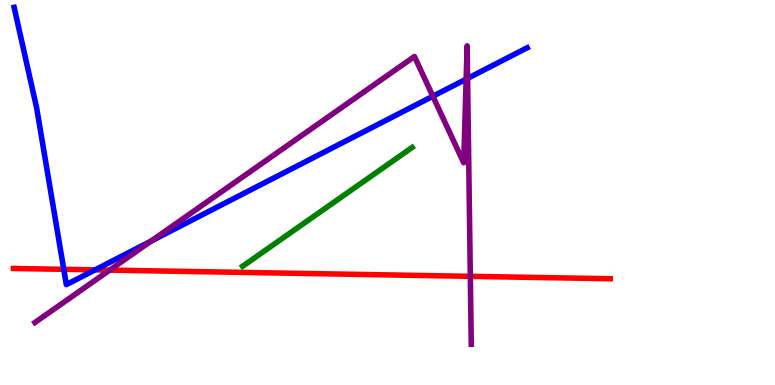[{'lines': ['blue', 'red'], 'intersections': [{'x': 0.823, 'y': 3.0}, {'x': 1.23, 'y': 2.99}]}, {'lines': ['green', 'red'], 'intersections': []}, {'lines': ['purple', 'red'], 'intersections': [{'x': 1.42, 'y': 2.98}, {'x': 6.07, 'y': 2.82}]}, {'lines': ['blue', 'green'], 'intersections': []}, {'lines': ['blue', 'purple'], 'intersections': [{'x': 1.95, 'y': 3.74}, {'x': 5.59, 'y': 7.5}, {'x': 6.01, 'y': 7.94}, {'x': 6.03, 'y': 7.96}]}, {'lines': ['green', 'purple'], 'intersections': []}]